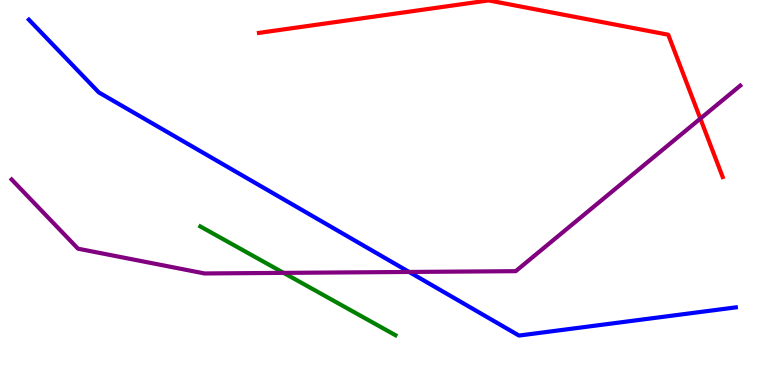[{'lines': ['blue', 'red'], 'intersections': []}, {'lines': ['green', 'red'], 'intersections': []}, {'lines': ['purple', 'red'], 'intersections': [{'x': 9.04, 'y': 6.92}]}, {'lines': ['blue', 'green'], 'intersections': []}, {'lines': ['blue', 'purple'], 'intersections': [{'x': 5.28, 'y': 2.94}]}, {'lines': ['green', 'purple'], 'intersections': [{'x': 3.66, 'y': 2.91}]}]